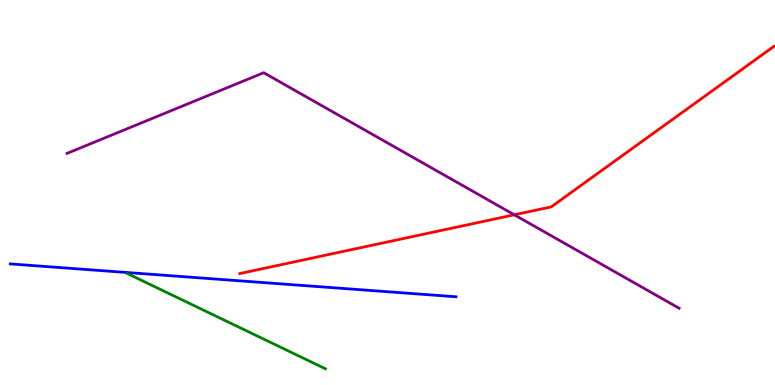[{'lines': ['blue', 'red'], 'intersections': []}, {'lines': ['green', 'red'], 'intersections': []}, {'lines': ['purple', 'red'], 'intersections': [{'x': 6.64, 'y': 4.42}]}, {'lines': ['blue', 'green'], 'intersections': []}, {'lines': ['blue', 'purple'], 'intersections': []}, {'lines': ['green', 'purple'], 'intersections': []}]